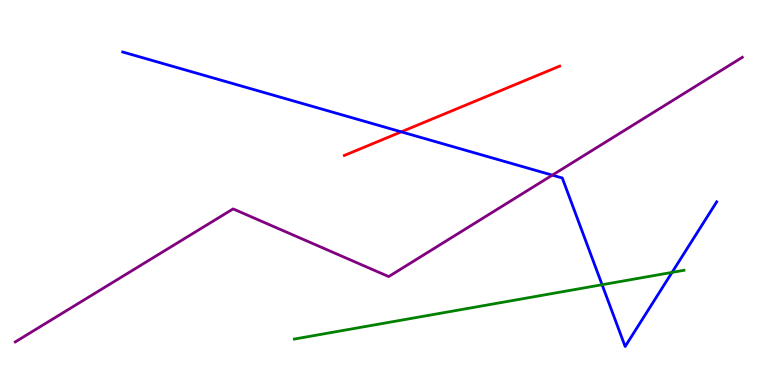[{'lines': ['blue', 'red'], 'intersections': [{'x': 5.18, 'y': 6.58}]}, {'lines': ['green', 'red'], 'intersections': []}, {'lines': ['purple', 'red'], 'intersections': []}, {'lines': ['blue', 'green'], 'intersections': [{'x': 7.77, 'y': 2.6}, {'x': 8.67, 'y': 2.93}]}, {'lines': ['blue', 'purple'], 'intersections': [{'x': 7.13, 'y': 5.45}]}, {'lines': ['green', 'purple'], 'intersections': []}]